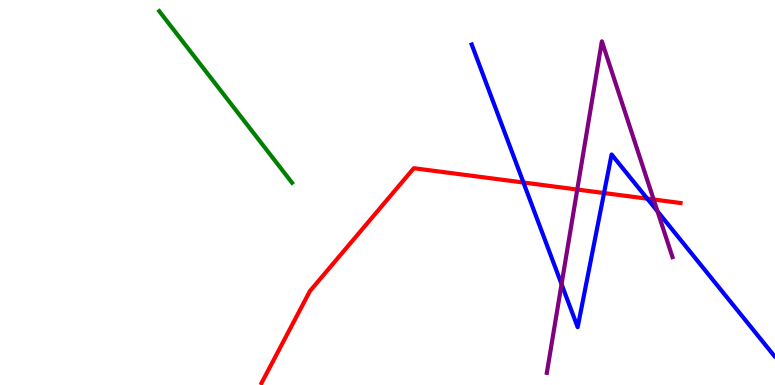[{'lines': ['blue', 'red'], 'intersections': [{'x': 6.75, 'y': 5.26}, {'x': 7.79, 'y': 4.99}, {'x': 8.35, 'y': 4.84}]}, {'lines': ['green', 'red'], 'intersections': []}, {'lines': ['purple', 'red'], 'intersections': [{'x': 7.45, 'y': 5.08}, {'x': 8.43, 'y': 4.82}]}, {'lines': ['blue', 'green'], 'intersections': []}, {'lines': ['blue', 'purple'], 'intersections': [{'x': 7.25, 'y': 2.62}, {'x': 8.48, 'y': 4.51}]}, {'lines': ['green', 'purple'], 'intersections': []}]